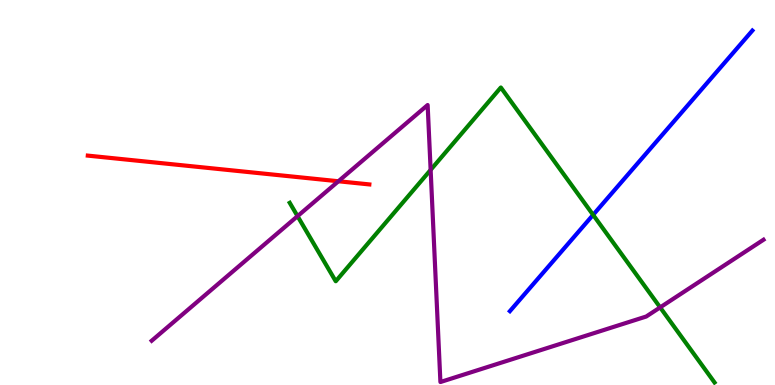[{'lines': ['blue', 'red'], 'intersections': []}, {'lines': ['green', 'red'], 'intersections': []}, {'lines': ['purple', 'red'], 'intersections': [{'x': 4.37, 'y': 5.29}]}, {'lines': ['blue', 'green'], 'intersections': [{'x': 7.65, 'y': 4.42}]}, {'lines': ['blue', 'purple'], 'intersections': []}, {'lines': ['green', 'purple'], 'intersections': [{'x': 3.84, 'y': 4.39}, {'x': 5.56, 'y': 5.59}, {'x': 8.52, 'y': 2.02}]}]